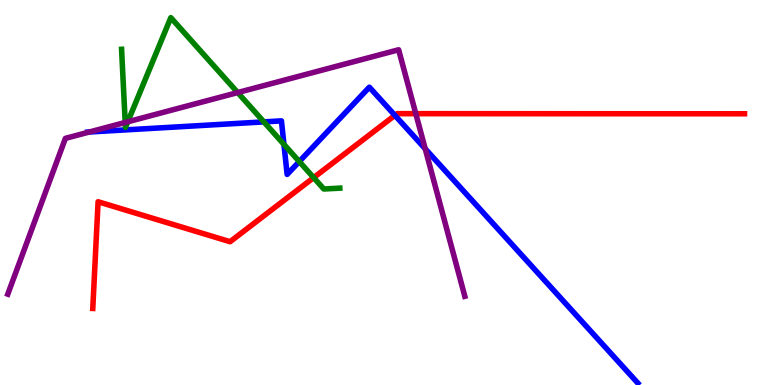[{'lines': ['blue', 'red'], 'intersections': [{'x': 5.1, 'y': 7.0}]}, {'lines': ['green', 'red'], 'intersections': [{'x': 4.05, 'y': 5.39}]}, {'lines': ['purple', 'red'], 'intersections': [{'x': 5.37, 'y': 7.05}]}, {'lines': ['blue', 'green'], 'intersections': [{'x': 3.4, 'y': 6.83}, {'x': 3.66, 'y': 6.25}, {'x': 3.86, 'y': 5.8}]}, {'lines': ['blue', 'purple'], 'intersections': [{'x': 1.15, 'y': 6.57}, {'x': 5.49, 'y': 6.14}]}, {'lines': ['green', 'purple'], 'intersections': [{'x': 1.62, 'y': 6.82}, {'x': 1.65, 'y': 6.84}, {'x': 3.07, 'y': 7.6}]}]